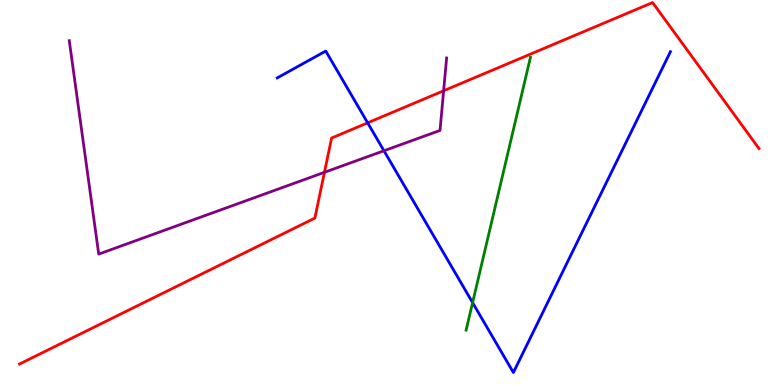[{'lines': ['blue', 'red'], 'intersections': [{'x': 4.74, 'y': 6.81}]}, {'lines': ['green', 'red'], 'intersections': []}, {'lines': ['purple', 'red'], 'intersections': [{'x': 4.19, 'y': 5.52}, {'x': 5.72, 'y': 7.64}]}, {'lines': ['blue', 'green'], 'intersections': [{'x': 6.1, 'y': 2.14}]}, {'lines': ['blue', 'purple'], 'intersections': [{'x': 4.95, 'y': 6.08}]}, {'lines': ['green', 'purple'], 'intersections': []}]